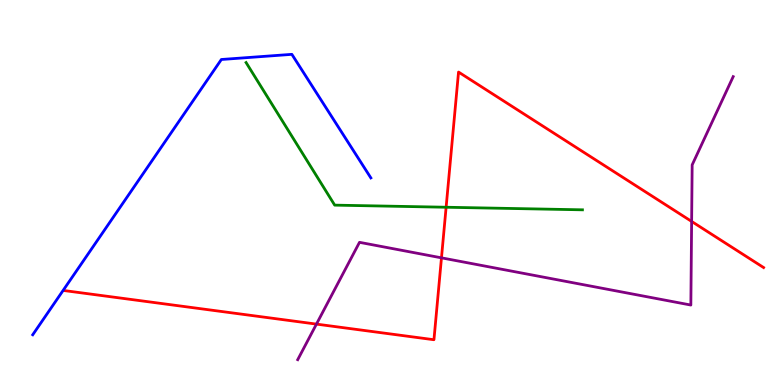[{'lines': ['blue', 'red'], 'intersections': []}, {'lines': ['green', 'red'], 'intersections': [{'x': 5.76, 'y': 4.62}]}, {'lines': ['purple', 'red'], 'intersections': [{'x': 4.08, 'y': 1.58}, {'x': 5.7, 'y': 3.3}, {'x': 8.92, 'y': 4.25}]}, {'lines': ['blue', 'green'], 'intersections': []}, {'lines': ['blue', 'purple'], 'intersections': []}, {'lines': ['green', 'purple'], 'intersections': []}]